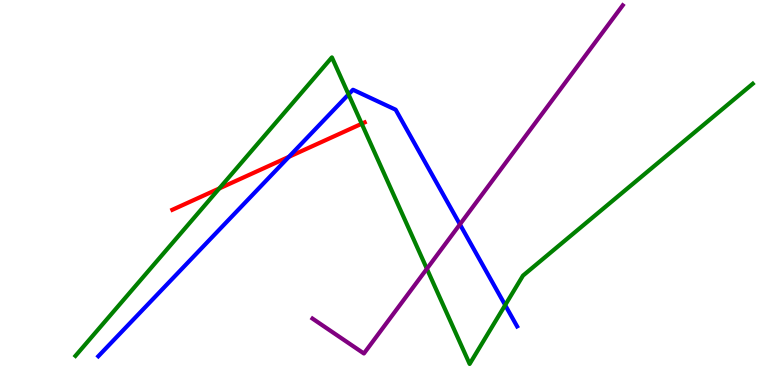[{'lines': ['blue', 'red'], 'intersections': [{'x': 3.73, 'y': 5.93}]}, {'lines': ['green', 'red'], 'intersections': [{'x': 2.83, 'y': 5.11}, {'x': 4.67, 'y': 6.79}]}, {'lines': ['purple', 'red'], 'intersections': []}, {'lines': ['blue', 'green'], 'intersections': [{'x': 4.5, 'y': 7.55}, {'x': 6.52, 'y': 2.08}]}, {'lines': ['blue', 'purple'], 'intersections': [{'x': 5.93, 'y': 4.17}]}, {'lines': ['green', 'purple'], 'intersections': [{'x': 5.51, 'y': 3.02}]}]